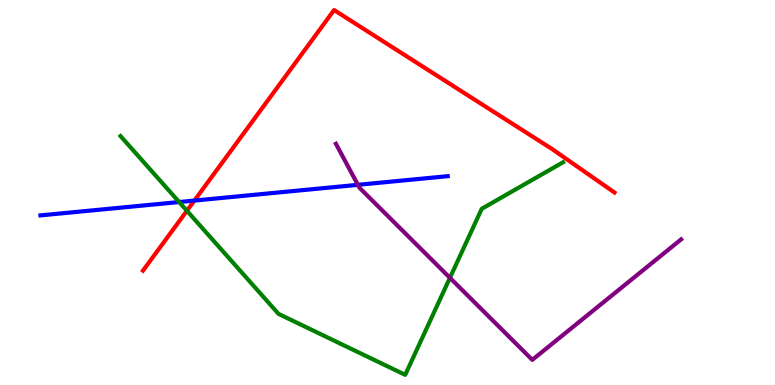[{'lines': ['blue', 'red'], 'intersections': [{'x': 2.51, 'y': 4.79}]}, {'lines': ['green', 'red'], 'intersections': [{'x': 2.41, 'y': 4.53}]}, {'lines': ['purple', 'red'], 'intersections': []}, {'lines': ['blue', 'green'], 'intersections': [{'x': 2.31, 'y': 4.75}]}, {'lines': ['blue', 'purple'], 'intersections': [{'x': 4.62, 'y': 5.2}]}, {'lines': ['green', 'purple'], 'intersections': [{'x': 5.81, 'y': 2.78}]}]